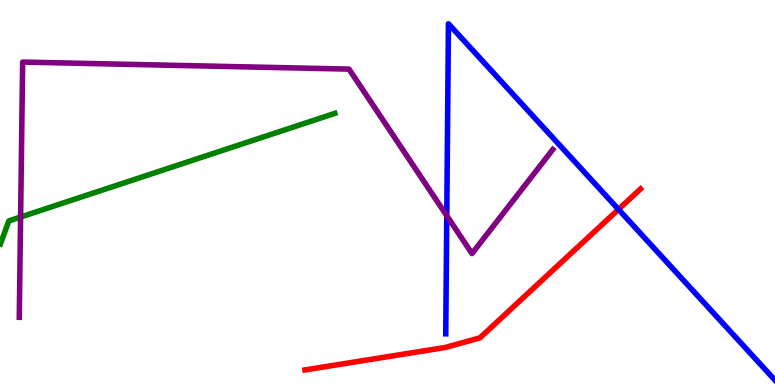[{'lines': ['blue', 'red'], 'intersections': [{'x': 7.98, 'y': 4.56}]}, {'lines': ['green', 'red'], 'intersections': []}, {'lines': ['purple', 'red'], 'intersections': []}, {'lines': ['blue', 'green'], 'intersections': []}, {'lines': ['blue', 'purple'], 'intersections': [{'x': 5.76, 'y': 4.4}]}, {'lines': ['green', 'purple'], 'intersections': [{'x': 0.266, 'y': 4.36}]}]